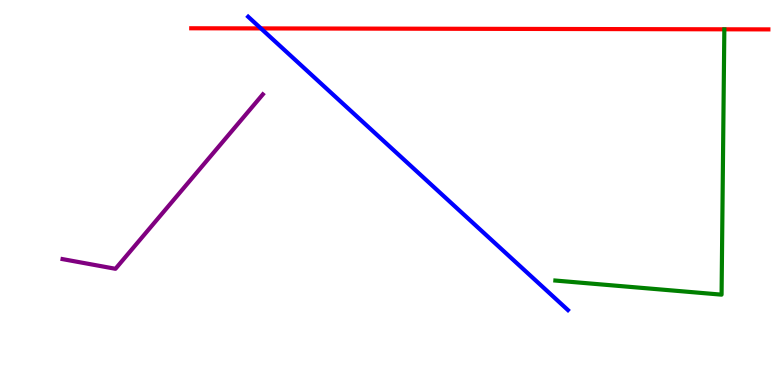[{'lines': ['blue', 'red'], 'intersections': [{'x': 3.37, 'y': 9.26}]}, {'lines': ['green', 'red'], 'intersections': []}, {'lines': ['purple', 'red'], 'intersections': []}, {'lines': ['blue', 'green'], 'intersections': []}, {'lines': ['blue', 'purple'], 'intersections': []}, {'lines': ['green', 'purple'], 'intersections': []}]